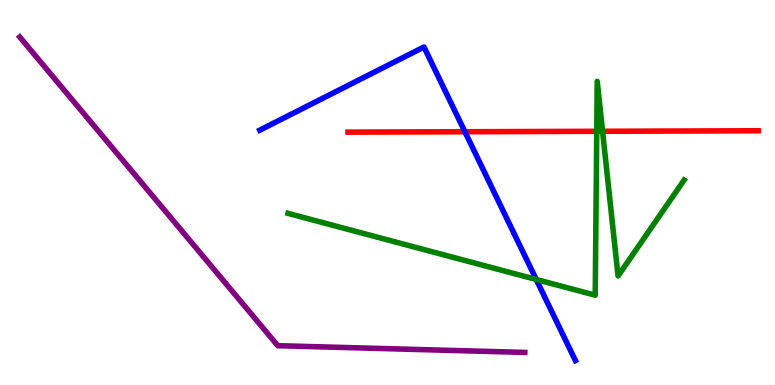[{'lines': ['blue', 'red'], 'intersections': [{'x': 6.0, 'y': 6.58}]}, {'lines': ['green', 'red'], 'intersections': [{'x': 7.7, 'y': 6.59}, {'x': 7.77, 'y': 6.59}]}, {'lines': ['purple', 'red'], 'intersections': []}, {'lines': ['blue', 'green'], 'intersections': [{'x': 6.92, 'y': 2.74}]}, {'lines': ['blue', 'purple'], 'intersections': []}, {'lines': ['green', 'purple'], 'intersections': []}]